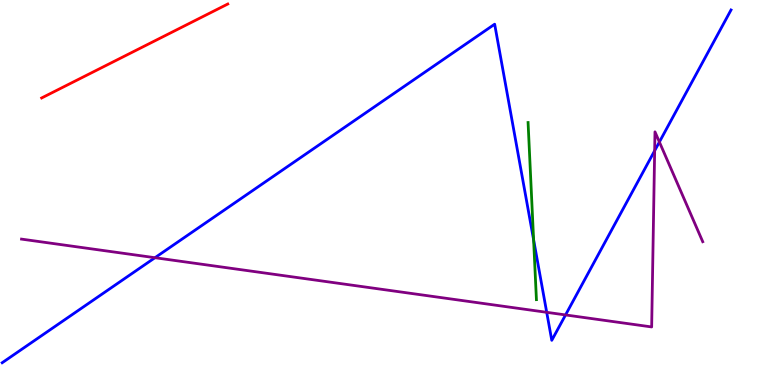[{'lines': ['blue', 'red'], 'intersections': []}, {'lines': ['green', 'red'], 'intersections': []}, {'lines': ['purple', 'red'], 'intersections': []}, {'lines': ['blue', 'green'], 'intersections': [{'x': 6.89, 'y': 3.77}]}, {'lines': ['blue', 'purple'], 'intersections': [{'x': 2.0, 'y': 3.31}, {'x': 7.05, 'y': 1.89}, {'x': 7.3, 'y': 1.82}, {'x': 8.45, 'y': 6.09}, {'x': 8.51, 'y': 6.31}]}, {'lines': ['green', 'purple'], 'intersections': []}]